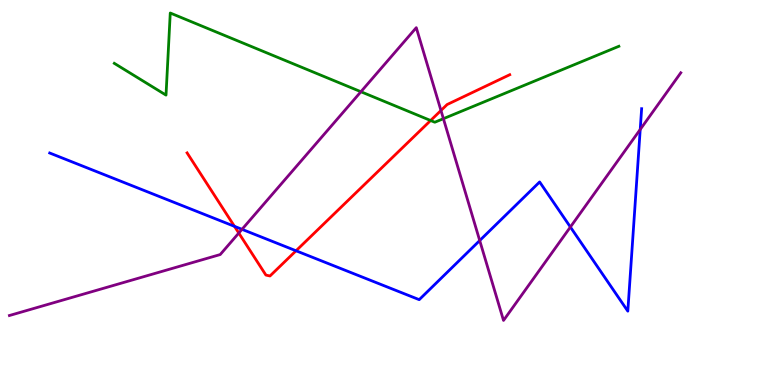[{'lines': ['blue', 'red'], 'intersections': [{'x': 3.03, 'y': 4.12}, {'x': 3.82, 'y': 3.49}]}, {'lines': ['green', 'red'], 'intersections': [{'x': 5.56, 'y': 6.87}]}, {'lines': ['purple', 'red'], 'intersections': [{'x': 3.08, 'y': 3.95}, {'x': 5.69, 'y': 7.13}]}, {'lines': ['blue', 'green'], 'intersections': []}, {'lines': ['blue', 'purple'], 'intersections': [{'x': 3.12, 'y': 4.04}, {'x': 6.19, 'y': 3.75}, {'x': 7.36, 'y': 4.1}, {'x': 8.26, 'y': 6.64}]}, {'lines': ['green', 'purple'], 'intersections': [{'x': 4.66, 'y': 7.62}, {'x': 5.72, 'y': 6.92}]}]